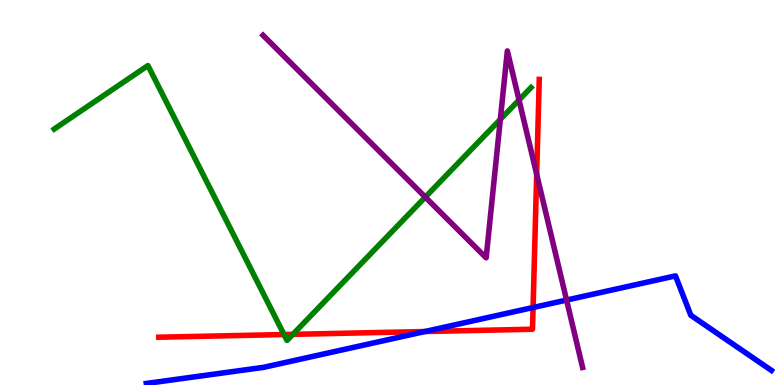[{'lines': ['blue', 'red'], 'intersections': [{'x': 5.48, 'y': 1.39}, {'x': 6.88, 'y': 2.01}]}, {'lines': ['green', 'red'], 'intersections': [{'x': 3.66, 'y': 1.31}, {'x': 3.78, 'y': 1.32}]}, {'lines': ['purple', 'red'], 'intersections': [{'x': 6.92, 'y': 5.47}]}, {'lines': ['blue', 'green'], 'intersections': []}, {'lines': ['blue', 'purple'], 'intersections': [{'x': 7.31, 'y': 2.21}]}, {'lines': ['green', 'purple'], 'intersections': [{'x': 5.49, 'y': 4.88}, {'x': 6.46, 'y': 6.9}, {'x': 6.7, 'y': 7.4}]}]